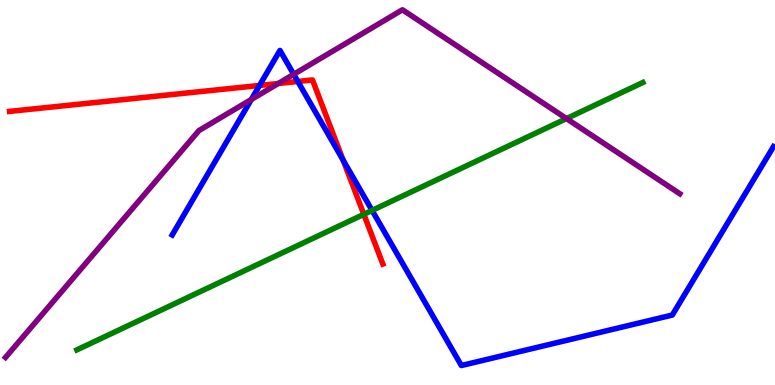[{'lines': ['blue', 'red'], 'intersections': [{'x': 3.35, 'y': 7.78}, {'x': 3.84, 'y': 7.88}, {'x': 4.43, 'y': 5.84}]}, {'lines': ['green', 'red'], 'intersections': [{'x': 4.69, 'y': 4.43}]}, {'lines': ['purple', 'red'], 'intersections': [{'x': 3.59, 'y': 7.83}]}, {'lines': ['blue', 'green'], 'intersections': [{'x': 4.8, 'y': 4.53}]}, {'lines': ['blue', 'purple'], 'intersections': [{'x': 3.24, 'y': 7.42}, {'x': 3.79, 'y': 8.07}]}, {'lines': ['green', 'purple'], 'intersections': [{'x': 7.31, 'y': 6.92}]}]